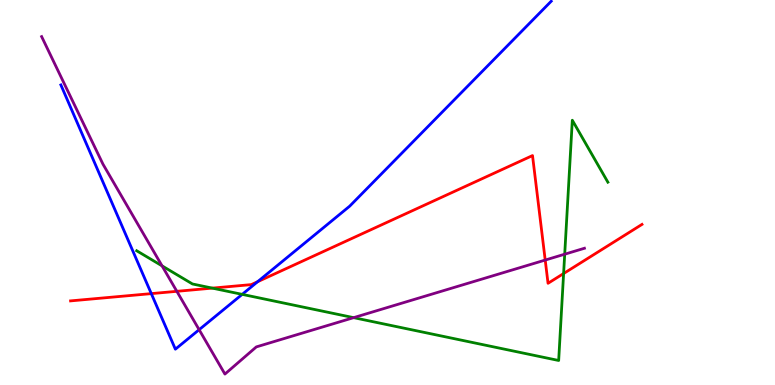[{'lines': ['blue', 'red'], 'intersections': [{'x': 1.95, 'y': 2.37}, {'x': 3.32, 'y': 2.68}]}, {'lines': ['green', 'red'], 'intersections': [{'x': 2.74, 'y': 2.52}, {'x': 7.27, 'y': 2.9}]}, {'lines': ['purple', 'red'], 'intersections': [{'x': 2.28, 'y': 2.43}, {'x': 7.03, 'y': 3.25}]}, {'lines': ['blue', 'green'], 'intersections': [{'x': 3.13, 'y': 2.35}]}, {'lines': ['blue', 'purple'], 'intersections': [{'x': 2.57, 'y': 1.44}]}, {'lines': ['green', 'purple'], 'intersections': [{'x': 2.09, 'y': 3.09}, {'x': 4.56, 'y': 1.75}, {'x': 7.29, 'y': 3.4}]}]